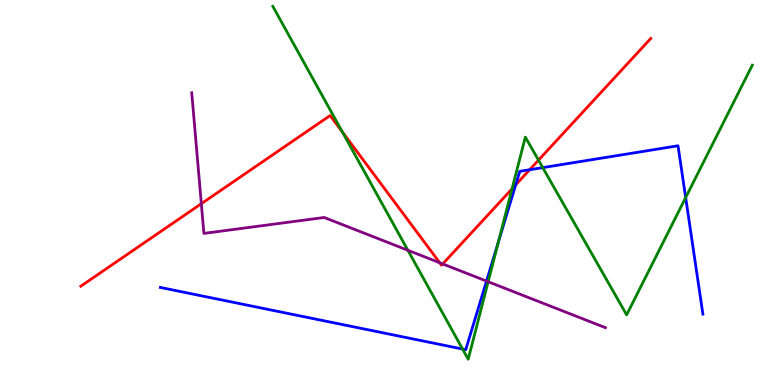[{'lines': ['blue', 'red'], 'intersections': [{'x': 6.65, 'y': 5.2}, {'x': 6.83, 'y': 5.59}]}, {'lines': ['green', 'red'], 'intersections': [{'x': 4.42, 'y': 6.57}, {'x': 6.61, 'y': 5.1}, {'x': 6.95, 'y': 5.84}]}, {'lines': ['purple', 'red'], 'intersections': [{'x': 2.6, 'y': 4.71}, {'x': 5.67, 'y': 3.18}, {'x': 5.71, 'y': 3.14}]}, {'lines': ['blue', 'green'], 'intersections': [{'x': 5.97, 'y': 0.934}, {'x': 6.43, 'y': 3.71}, {'x': 7.0, 'y': 5.65}, {'x': 8.85, 'y': 4.87}]}, {'lines': ['blue', 'purple'], 'intersections': [{'x': 6.28, 'y': 2.7}]}, {'lines': ['green', 'purple'], 'intersections': [{'x': 5.26, 'y': 3.5}, {'x': 6.3, 'y': 2.68}]}]